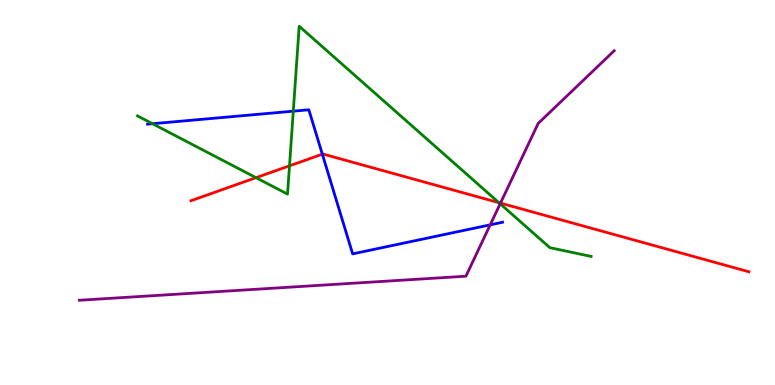[{'lines': ['blue', 'red'], 'intersections': [{'x': 4.16, 'y': 6.0}]}, {'lines': ['green', 'red'], 'intersections': [{'x': 3.3, 'y': 5.38}, {'x': 3.74, 'y': 5.69}, {'x': 6.44, 'y': 4.74}]}, {'lines': ['purple', 'red'], 'intersections': [{'x': 6.46, 'y': 4.72}]}, {'lines': ['blue', 'green'], 'intersections': [{'x': 1.97, 'y': 6.79}, {'x': 3.78, 'y': 7.11}]}, {'lines': ['blue', 'purple'], 'intersections': [{'x': 6.33, 'y': 4.16}]}, {'lines': ['green', 'purple'], 'intersections': [{'x': 6.45, 'y': 4.71}]}]